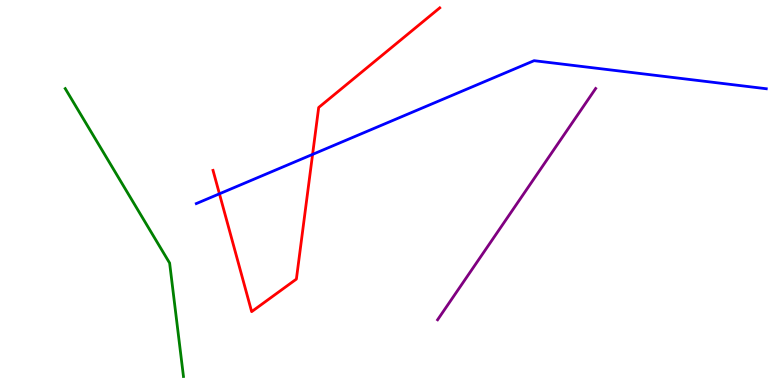[{'lines': ['blue', 'red'], 'intersections': [{'x': 2.83, 'y': 4.97}, {'x': 4.03, 'y': 5.99}]}, {'lines': ['green', 'red'], 'intersections': []}, {'lines': ['purple', 'red'], 'intersections': []}, {'lines': ['blue', 'green'], 'intersections': []}, {'lines': ['blue', 'purple'], 'intersections': []}, {'lines': ['green', 'purple'], 'intersections': []}]